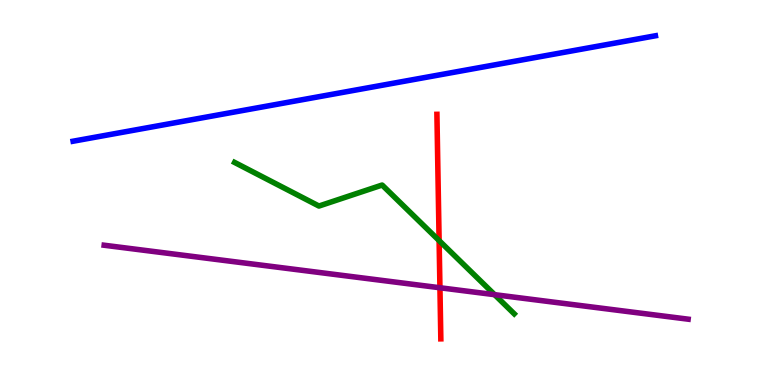[{'lines': ['blue', 'red'], 'intersections': []}, {'lines': ['green', 'red'], 'intersections': [{'x': 5.67, 'y': 3.75}]}, {'lines': ['purple', 'red'], 'intersections': [{'x': 5.68, 'y': 2.53}]}, {'lines': ['blue', 'green'], 'intersections': []}, {'lines': ['blue', 'purple'], 'intersections': []}, {'lines': ['green', 'purple'], 'intersections': [{'x': 6.38, 'y': 2.35}]}]